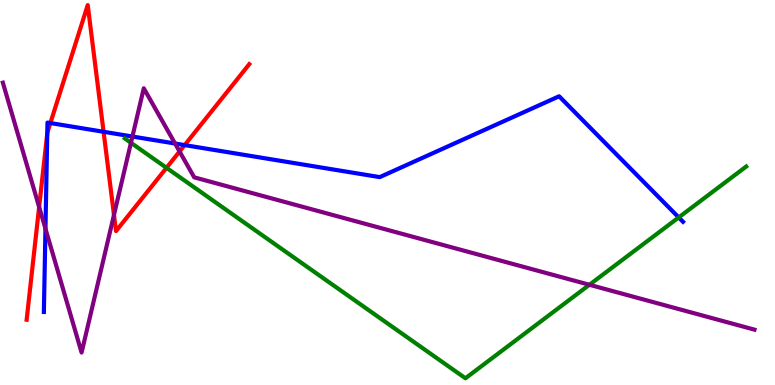[{'lines': ['blue', 'red'], 'intersections': [{'x': 0.61, 'y': 6.54}, {'x': 0.65, 'y': 6.8}, {'x': 1.34, 'y': 6.58}, {'x': 2.38, 'y': 6.23}]}, {'lines': ['green', 'red'], 'intersections': [{'x': 2.15, 'y': 5.64}]}, {'lines': ['purple', 'red'], 'intersections': [{'x': 0.505, 'y': 4.62}, {'x': 1.47, 'y': 4.42}, {'x': 2.32, 'y': 6.07}]}, {'lines': ['blue', 'green'], 'intersections': [{'x': 8.76, 'y': 4.35}]}, {'lines': ['blue', 'purple'], 'intersections': [{'x': 0.587, 'y': 4.06}, {'x': 1.71, 'y': 6.45}, {'x': 2.26, 'y': 6.27}]}, {'lines': ['green', 'purple'], 'intersections': [{'x': 1.69, 'y': 6.29}, {'x': 7.61, 'y': 2.6}]}]